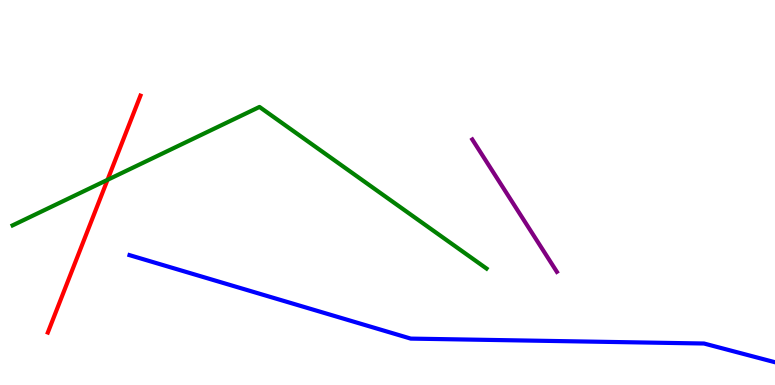[{'lines': ['blue', 'red'], 'intersections': []}, {'lines': ['green', 'red'], 'intersections': [{'x': 1.39, 'y': 5.33}]}, {'lines': ['purple', 'red'], 'intersections': []}, {'lines': ['blue', 'green'], 'intersections': []}, {'lines': ['blue', 'purple'], 'intersections': []}, {'lines': ['green', 'purple'], 'intersections': []}]